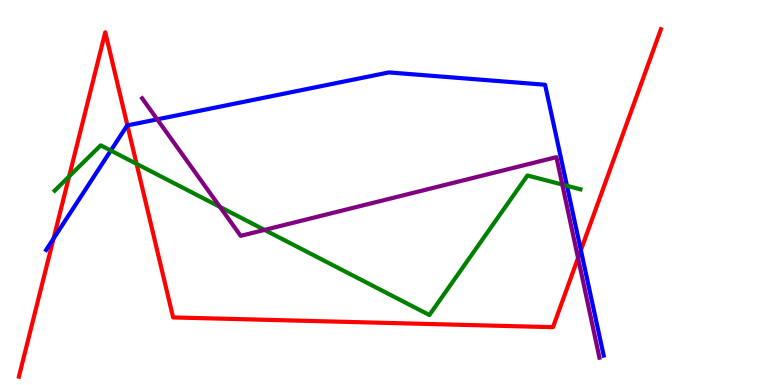[{'lines': ['blue', 'red'], 'intersections': [{'x': 0.691, 'y': 3.8}, {'x': 1.64, 'y': 6.74}, {'x': 7.5, 'y': 3.5}]}, {'lines': ['green', 'red'], 'intersections': [{'x': 0.892, 'y': 5.42}, {'x': 1.76, 'y': 5.74}]}, {'lines': ['purple', 'red'], 'intersections': [{'x': 7.46, 'y': 3.3}]}, {'lines': ['blue', 'green'], 'intersections': [{'x': 1.43, 'y': 6.09}, {'x': 7.32, 'y': 5.17}]}, {'lines': ['blue', 'purple'], 'intersections': [{'x': 2.03, 'y': 6.9}]}, {'lines': ['green', 'purple'], 'intersections': [{'x': 2.84, 'y': 4.63}, {'x': 3.41, 'y': 4.03}, {'x': 7.26, 'y': 5.21}]}]